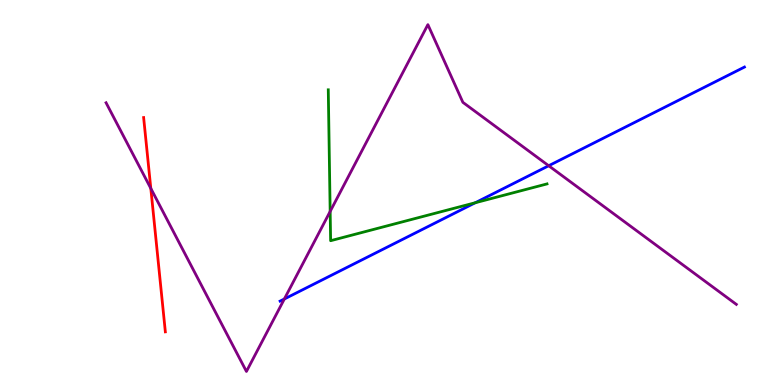[{'lines': ['blue', 'red'], 'intersections': []}, {'lines': ['green', 'red'], 'intersections': []}, {'lines': ['purple', 'red'], 'intersections': [{'x': 1.95, 'y': 5.11}]}, {'lines': ['blue', 'green'], 'intersections': [{'x': 6.13, 'y': 4.73}]}, {'lines': ['blue', 'purple'], 'intersections': [{'x': 3.67, 'y': 2.23}, {'x': 7.08, 'y': 5.7}]}, {'lines': ['green', 'purple'], 'intersections': [{'x': 4.26, 'y': 4.51}]}]